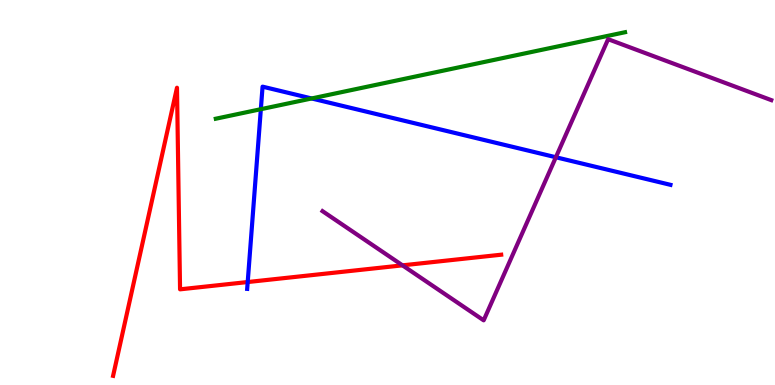[{'lines': ['blue', 'red'], 'intersections': [{'x': 3.2, 'y': 2.67}]}, {'lines': ['green', 'red'], 'intersections': []}, {'lines': ['purple', 'red'], 'intersections': [{'x': 5.19, 'y': 3.11}]}, {'lines': ['blue', 'green'], 'intersections': [{'x': 3.37, 'y': 7.16}, {'x': 4.02, 'y': 7.44}]}, {'lines': ['blue', 'purple'], 'intersections': [{'x': 7.17, 'y': 5.92}]}, {'lines': ['green', 'purple'], 'intersections': []}]